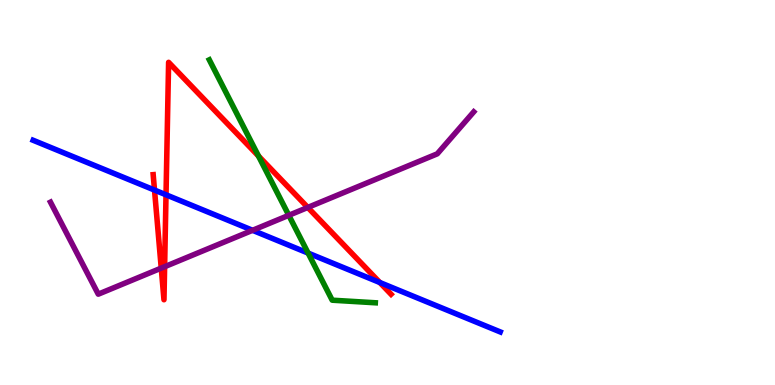[{'lines': ['blue', 'red'], 'intersections': [{'x': 1.99, 'y': 5.06}, {'x': 2.14, 'y': 4.94}, {'x': 4.9, 'y': 2.66}]}, {'lines': ['green', 'red'], 'intersections': [{'x': 3.34, 'y': 5.95}]}, {'lines': ['purple', 'red'], 'intersections': [{'x': 2.08, 'y': 3.04}, {'x': 2.12, 'y': 3.07}, {'x': 3.97, 'y': 4.61}]}, {'lines': ['blue', 'green'], 'intersections': [{'x': 3.98, 'y': 3.43}]}, {'lines': ['blue', 'purple'], 'intersections': [{'x': 3.26, 'y': 4.02}]}, {'lines': ['green', 'purple'], 'intersections': [{'x': 3.73, 'y': 4.41}]}]